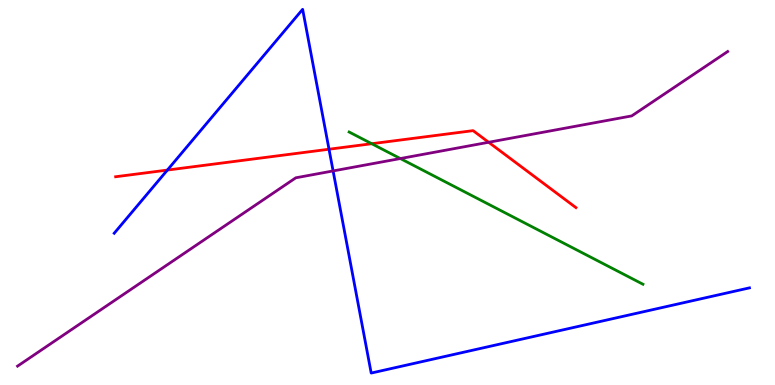[{'lines': ['blue', 'red'], 'intersections': [{'x': 2.16, 'y': 5.58}, {'x': 4.25, 'y': 6.12}]}, {'lines': ['green', 'red'], 'intersections': [{'x': 4.8, 'y': 6.27}]}, {'lines': ['purple', 'red'], 'intersections': [{'x': 6.31, 'y': 6.3}]}, {'lines': ['blue', 'green'], 'intersections': []}, {'lines': ['blue', 'purple'], 'intersections': [{'x': 4.3, 'y': 5.56}]}, {'lines': ['green', 'purple'], 'intersections': [{'x': 5.17, 'y': 5.88}]}]